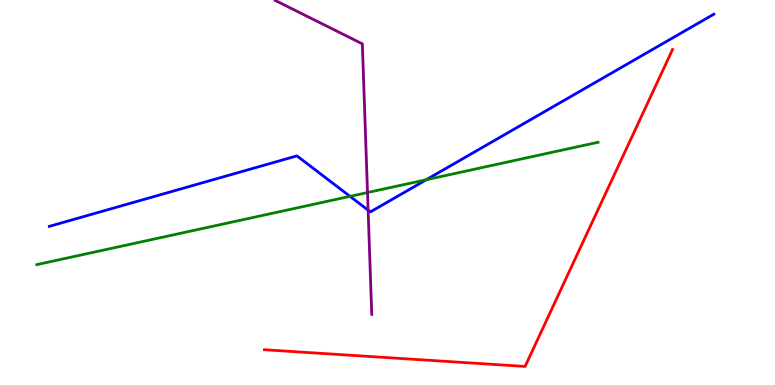[{'lines': ['blue', 'red'], 'intersections': []}, {'lines': ['green', 'red'], 'intersections': []}, {'lines': ['purple', 'red'], 'intersections': []}, {'lines': ['blue', 'green'], 'intersections': [{'x': 4.52, 'y': 4.9}, {'x': 5.5, 'y': 5.33}]}, {'lines': ['blue', 'purple'], 'intersections': [{'x': 4.75, 'y': 4.54}]}, {'lines': ['green', 'purple'], 'intersections': [{'x': 4.74, 'y': 5.0}]}]